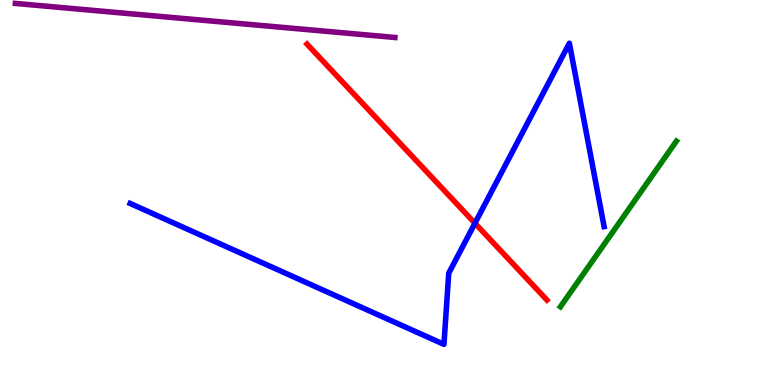[{'lines': ['blue', 'red'], 'intersections': [{'x': 6.13, 'y': 4.2}]}, {'lines': ['green', 'red'], 'intersections': []}, {'lines': ['purple', 'red'], 'intersections': []}, {'lines': ['blue', 'green'], 'intersections': []}, {'lines': ['blue', 'purple'], 'intersections': []}, {'lines': ['green', 'purple'], 'intersections': []}]